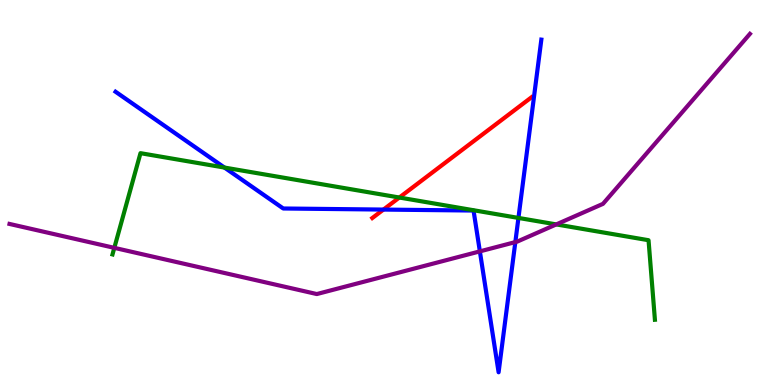[{'lines': ['blue', 'red'], 'intersections': [{'x': 4.95, 'y': 4.56}]}, {'lines': ['green', 'red'], 'intersections': [{'x': 5.15, 'y': 4.87}]}, {'lines': ['purple', 'red'], 'intersections': []}, {'lines': ['blue', 'green'], 'intersections': [{'x': 2.9, 'y': 5.65}, {'x': 6.69, 'y': 4.34}]}, {'lines': ['blue', 'purple'], 'intersections': [{'x': 6.19, 'y': 3.47}, {'x': 6.65, 'y': 3.71}]}, {'lines': ['green', 'purple'], 'intersections': [{'x': 1.48, 'y': 3.56}, {'x': 7.18, 'y': 4.17}]}]